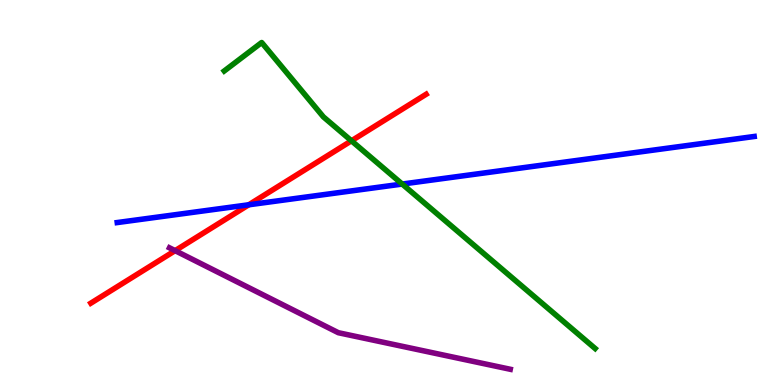[{'lines': ['blue', 'red'], 'intersections': [{'x': 3.21, 'y': 4.68}]}, {'lines': ['green', 'red'], 'intersections': [{'x': 4.53, 'y': 6.34}]}, {'lines': ['purple', 'red'], 'intersections': [{'x': 2.26, 'y': 3.49}]}, {'lines': ['blue', 'green'], 'intersections': [{'x': 5.19, 'y': 5.22}]}, {'lines': ['blue', 'purple'], 'intersections': []}, {'lines': ['green', 'purple'], 'intersections': []}]